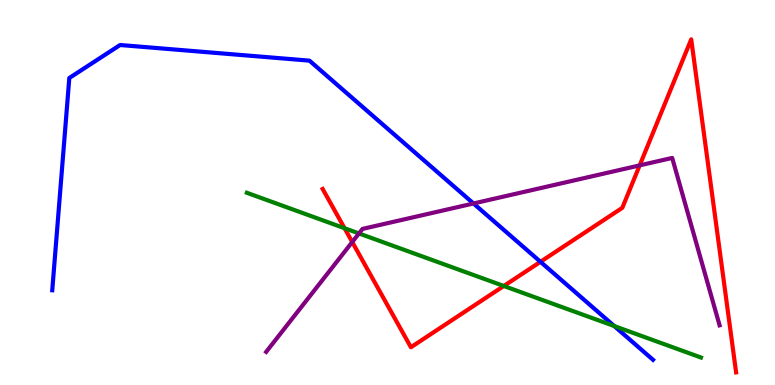[{'lines': ['blue', 'red'], 'intersections': [{'x': 6.97, 'y': 3.2}]}, {'lines': ['green', 'red'], 'intersections': [{'x': 4.45, 'y': 4.07}, {'x': 6.5, 'y': 2.57}]}, {'lines': ['purple', 'red'], 'intersections': [{'x': 4.55, 'y': 3.71}, {'x': 8.25, 'y': 5.7}]}, {'lines': ['blue', 'green'], 'intersections': [{'x': 7.93, 'y': 1.53}]}, {'lines': ['blue', 'purple'], 'intersections': [{'x': 6.11, 'y': 4.71}]}, {'lines': ['green', 'purple'], 'intersections': [{'x': 4.63, 'y': 3.94}]}]